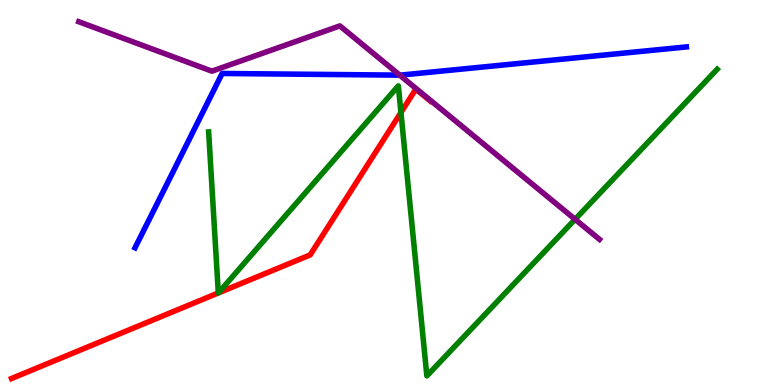[{'lines': ['blue', 'red'], 'intersections': []}, {'lines': ['green', 'red'], 'intersections': [{'x': 2.82, 'y': 2.39}, {'x': 2.82, 'y': 2.39}, {'x': 5.17, 'y': 7.08}]}, {'lines': ['purple', 'red'], 'intersections': []}, {'lines': ['blue', 'green'], 'intersections': []}, {'lines': ['blue', 'purple'], 'intersections': [{'x': 5.16, 'y': 8.05}]}, {'lines': ['green', 'purple'], 'intersections': [{'x': 7.42, 'y': 4.3}]}]